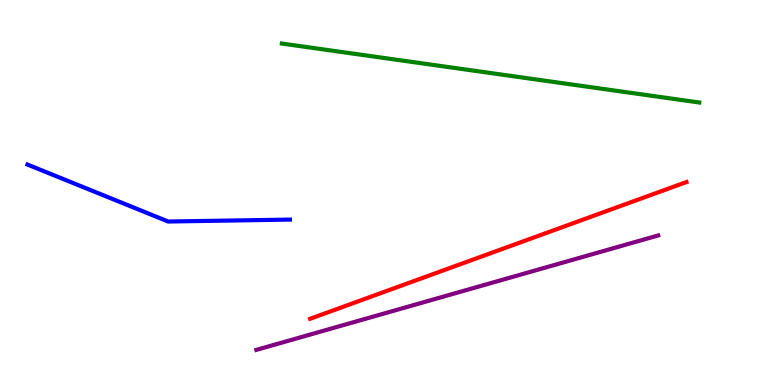[{'lines': ['blue', 'red'], 'intersections': []}, {'lines': ['green', 'red'], 'intersections': []}, {'lines': ['purple', 'red'], 'intersections': []}, {'lines': ['blue', 'green'], 'intersections': []}, {'lines': ['blue', 'purple'], 'intersections': []}, {'lines': ['green', 'purple'], 'intersections': []}]